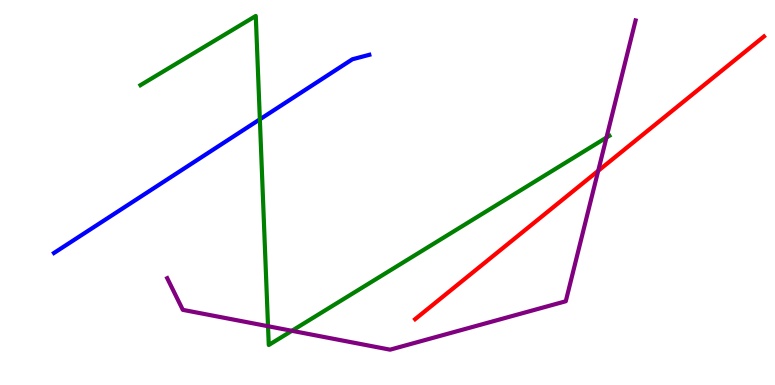[{'lines': ['blue', 'red'], 'intersections': []}, {'lines': ['green', 'red'], 'intersections': []}, {'lines': ['purple', 'red'], 'intersections': [{'x': 7.72, 'y': 5.56}]}, {'lines': ['blue', 'green'], 'intersections': [{'x': 3.35, 'y': 6.9}]}, {'lines': ['blue', 'purple'], 'intersections': []}, {'lines': ['green', 'purple'], 'intersections': [{'x': 3.46, 'y': 1.53}, {'x': 3.77, 'y': 1.41}, {'x': 7.83, 'y': 6.43}]}]